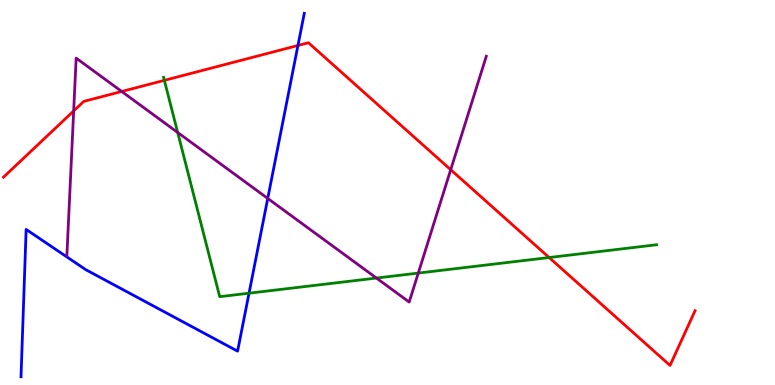[{'lines': ['blue', 'red'], 'intersections': [{'x': 3.84, 'y': 8.82}]}, {'lines': ['green', 'red'], 'intersections': [{'x': 2.12, 'y': 7.91}, {'x': 7.09, 'y': 3.31}]}, {'lines': ['purple', 'red'], 'intersections': [{'x': 0.951, 'y': 7.12}, {'x': 1.57, 'y': 7.62}, {'x': 5.82, 'y': 5.59}]}, {'lines': ['blue', 'green'], 'intersections': [{'x': 3.21, 'y': 2.38}]}, {'lines': ['blue', 'purple'], 'intersections': [{'x': 3.45, 'y': 4.85}]}, {'lines': ['green', 'purple'], 'intersections': [{'x': 2.29, 'y': 6.56}, {'x': 4.86, 'y': 2.78}, {'x': 5.4, 'y': 2.91}]}]